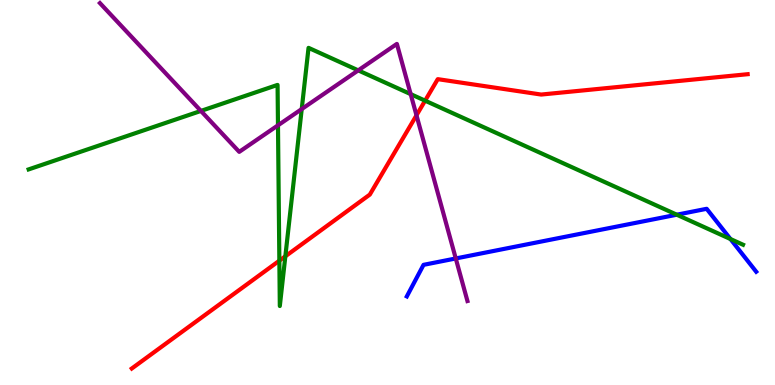[{'lines': ['blue', 'red'], 'intersections': []}, {'lines': ['green', 'red'], 'intersections': [{'x': 3.6, 'y': 3.23}, {'x': 3.68, 'y': 3.34}, {'x': 5.49, 'y': 7.39}]}, {'lines': ['purple', 'red'], 'intersections': [{'x': 5.37, 'y': 7.01}]}, {'lines': ['blue', 'green'], 'intersections': [{'x': 8.73, 'y': 4.42}, {'x': 9.43, 'y': 3.79}]}, {'lines': ['blue', 'purple'], 'intersections': [{'x': 5.88, 'y': 3.29}]}, {'lines': ['green', 'purple'], 'intersections': [{'x': 2.59, 'y': 7.12}, {'x': 3.59, 'y': 6.74}, {'x': 3.89, 'y': 7.17}, {'x': 4.62, 'y': 8.17}, {'x': 5.3, 'y': 7.56}]}]